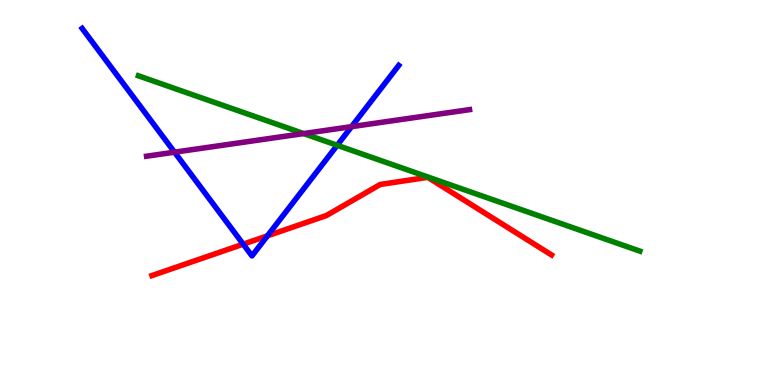[{'lines': ['blue', 'red'], 'intersections': [{'x': 3.14, 'y': 3.66}, {'x': 3.45, 'y': 3.87}]}, {'lines': ['green', 'red'], 'intersections': []}, {'lines': ['purple', 'red'], 'intersections': []}, {'lines': ['blue', 'green'], 'intersections': [{'x': 4.35, 'y': 6.23}]}, {'lines': ['blue', 'purple'], 'intersections': [{'x': 2.25, 'y': 6.05}, {'x': 4.54, 'y': 6.71}]}, {'lines': ['green', 'purple'], 'intersections': [{'x': 3.92, 'y': 6.53}]}]